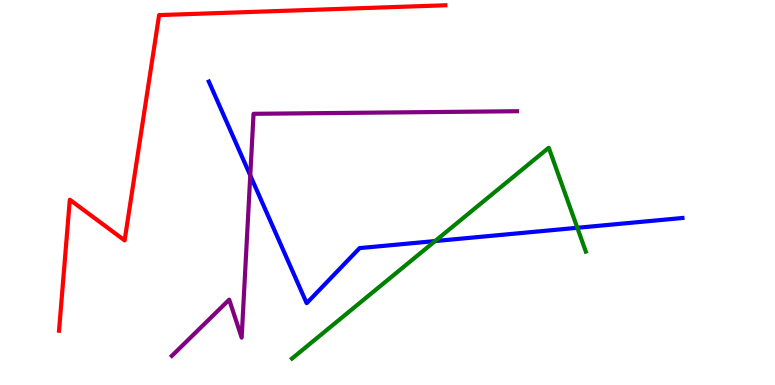[{'lines': ['blue', 'red'], 'intersections': []}, {'lines': ['green', 'red'], 'intersections': []}, {'lines': ['purple', 'red'], 'intersections': []}, {'lines': ['blue', 'green'], 'intersections': [{'x': 5.61, 'y': 3.74}, {'x': 7.45, 'y': 4.08}]}, {'lines': ['blue', 'purple'], 'intersections': [{'x': 3.23, 'y': 5.44}]}, {'lines': ['green', 'purple'], 'intersections': []}]